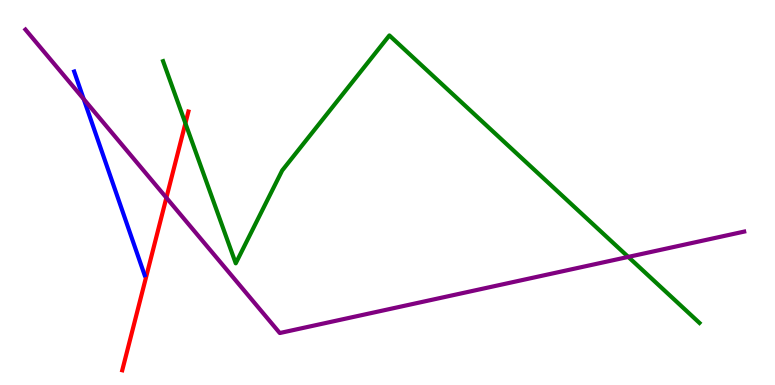[{'lines': ['blue', 'red'], 'intersections': []}, {'lines': ['green', 'red'], 'intersections': [{'x': 2.39, 'y': 6.8}]}, {'lines': ['purple', 'red'], 'intersections': [{'x': 2.15, 'y': 4.86}]}, {'lines': ['blue', 'green'], 'intersections': []}, {'lines': ['blue', 'purple'], 'intersections': [{'x': 1.08, 'y': 7.43}]}, {'lines': ['green', 'purple'], 'intersections': [{'x': 8.11, 'y': 3.33}]}]